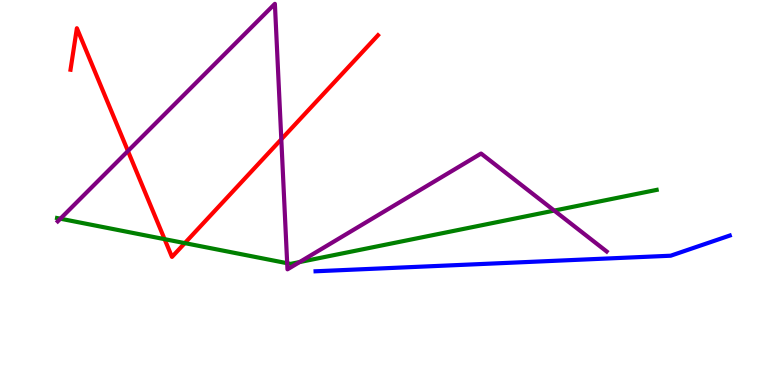[{'lines': ['blue', 'red'], 'intersections': []}, {'lines': ['green', 'red'], 'intersections': [{'x': 2.12, 'y': 3.79}, {'x': 2.38, 'y': 3.69}]}, {'lines': ['purple', 'red'], 'intersections': [{'x': 1.65, 'y': 6.08}, {'x': 3.63, 'y': 6.38}]}, {'lines': ['blue', 'green'], 'intersections': []}, {'lines': ['blue', 'purple'], 'intersections': []}, {'lines': ['green', 'purple'], 'intersections': [{'x': 0.779, 'y': 4.32}, {'x': 3.71, 'y': 3.16}, {'x': 3.87, 'y': 3.19}, {'x': 7.15, 'y': 4.53}]}]